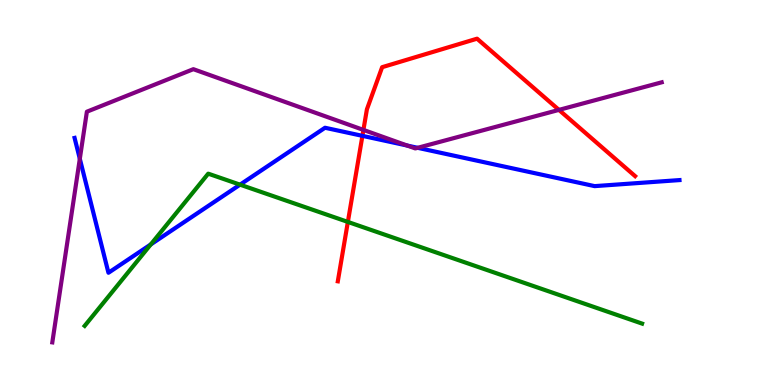[{'lines': ['blue', 'red'], 'intersections': [{'x': 4.68, 'y': 6.47}]}, {'lines': ['green', 'red'], 'intersections': [{'x': 4.49, 'y': 4.24}]}, {'lines': ['purple', 'red'], 'intersections': [{'x': 4.69, 'y': 6.63}, {'x': 7.21, 'y': 7.15}]}, {'lines': ['blue', 'green'], 'intersections': [{'x': 1.95, 'y': 3.65}, {'x': 3.1, 'y': 5.2}]}, {'lines': ['blue', 'purple'], 'intersections': [{'x': 1.03, 'y': 5.88}, {'x': 5.25, 'y': 6.22}, {'x': 5.39, 'y': 6.16}]}, {'lines': ['green', 'purple'], 'intersections': []}]